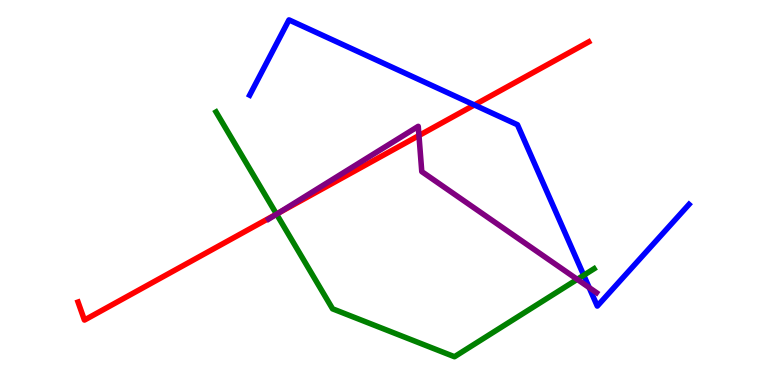[{'lines': ['blue', 'red'], 'intersections': [{'x': 6.12, 'y': 7.27}]}, {'lines': ['green', 'red'], 'intersections': [{'x': 3.57, 'y': 4.44}]}, {'lines': ['purple', 'red'], 'intersections': [{'x': 3.59, 'y': 4.46}, {'x': 5.41, 'y': 6.48}]}, {'lines': ['blue', 'green'], 'intersections': [{'x': 7.53, 'y': 2.85}]}, {'lines': ['blue', 'purple'], 'intersections': [{'x': 7.6, 'y': 2.53}]}, {'lines': ['green', 'purple'], 'intersections': [{'x': 3.57, 'y': 4.44}, {'x': 7.45, 'y': 2.74}]}]